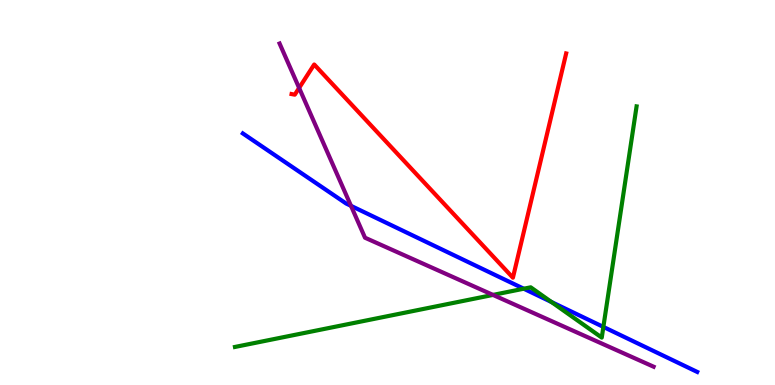[{'lines': ['blue', 'red'], 'intersections': []}, {'lines': ['green', 'red'], 'intersections': []}, {'lines': ['purple', 'red'], 'intersections': [{'x': 3.86, 'y': 7.72}]}, {'lines': ['blue', 'green'], 'intersections': [{'x': 6.76, 'y': 2.5}, {'x': 7.12, 'y': 2.16}, {'x': 7.79, 'y': 1.51}]}, {'lines': ['blue', 'purple'], 'intersections': [{'x': 4.53, 'y': 4.65}]}, {'lines': ['green', 'purple'], 'intersections': [{'x': 6.36, 'y': 2.34}]}]